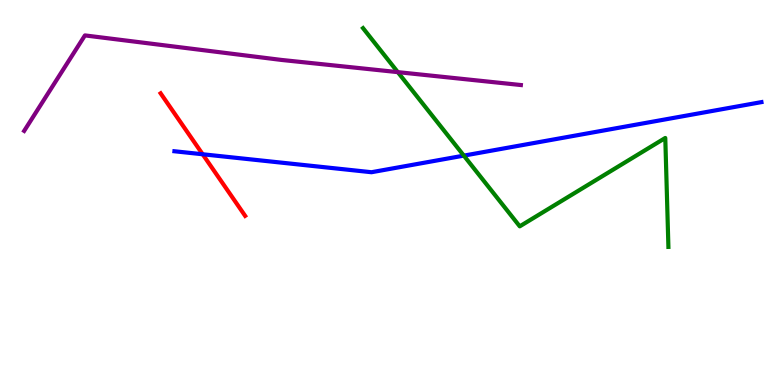[{'lines': ['blue', 'red'], 'intersections': [{'x': 2.61, 'y': 5.99}]}, {'lines': ['green', 'red'], 'intersections': []}, {'lines': ['purple', 'red'], 'intersections': []}, {'lines': ['blue', 'green'], 'intersections': [{'x': 5.98, 'y': 5.96}]}, {'lines': ['blue', 'purple'], 'intersections': []}, {'lines': ['green', 'purple'], 'intersections': [{'x': 5.13, 'y': 8.13}]}]